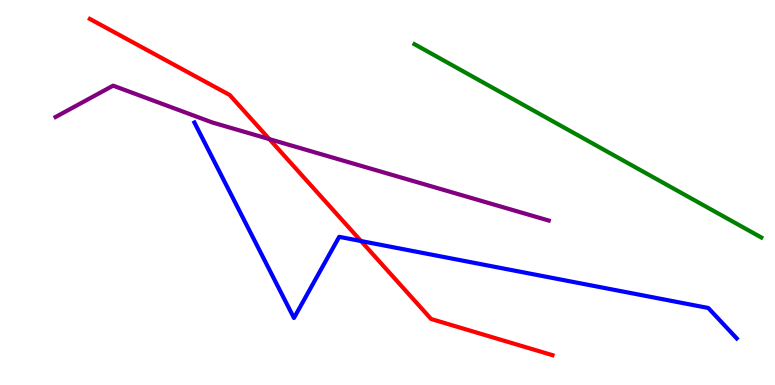[{'lines': ['blue', 'red'], 'intersections': [{'x': 4.66, 'y': 3.74}]}, {'lines': ['green', 'red'], 'intersections': []}, {'lines': ['purple', 'red'], 'intersections': [{'x': 3.48, 'y': 6.39}]}, {'lines': ['blue', 'green'], 'intersections': []}, {'lines': ['blue', 'purple'], 'intersections': []}, {'lines': ['green', 'purple'], 'intersections': []}]